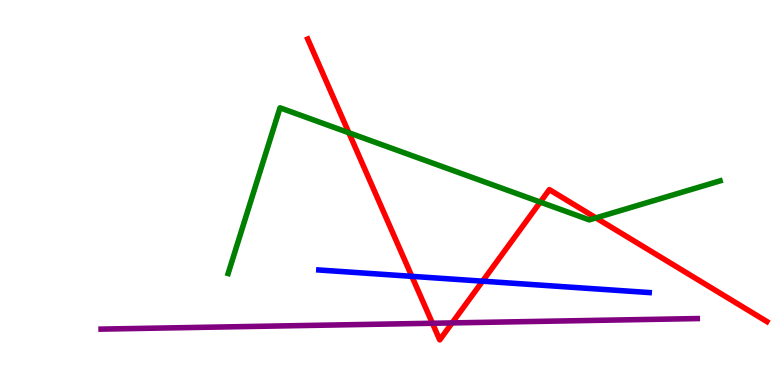[{'lines': ['blue', 'red'], 'intersections': [{'x': 5.31, 'y': 2.82}, {'x': 6.23, 'y': 2.7}]}, {'lines': ['green', 'red'], 'intersections': [{'x': 4.5, 'y': 6.55}, {'x': 6.97, 'y': 4.75}, {'x': 7.69, 'y': 4.34}]}, {'lines': ['purple', 'red'], 'intersections': [{'x': 5.58, 'y': 1.6}, {'x': 5.83, 'y': 1.61}]}, {'lines': ['blue', 'green'], 'intersections': []}, {'lines': ['blue', 'purple'], 'intersections': []}, {'lines': ['green', 'purple'], 'intersections': []}]